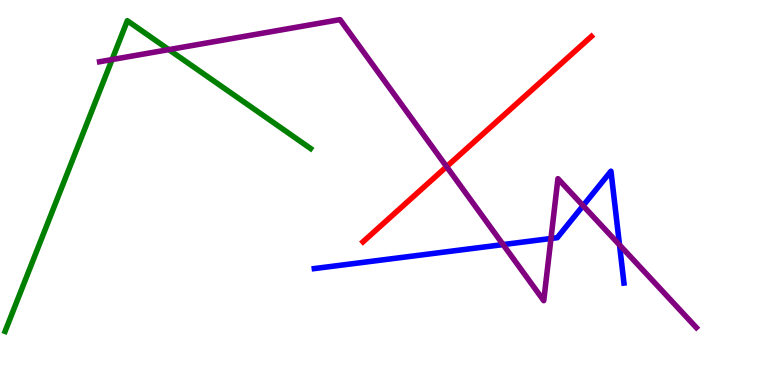[{'lines': ['blue', 'red'], 'intersections': []}, {'lines': ['green', 'red'], 'intersections': []}, {'lines': ['purple', 'red'], 'intersections': [{'x': 5.76, 'y': 5.67}]}, {'lines': ['blue', 'green'], 'intersections': []}, {'lines': ['blue', 'purple'], 'intersections': [{'x': 6.49, 'y': 3.65}, {'x': 7.11, 'y': 3.81}, {'x': 7.52, 'y': 4.66}, {'x': 7.99, 'y': 3.64}]}, {'lines': ['green', 'purple'], 'intersections': [{'x': 1.45, 'y': 8.45}, {'x': 2.18, 'y': 8.71}]}]